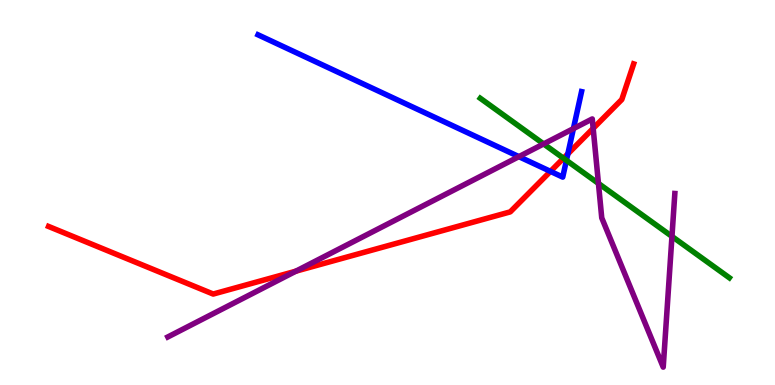[{'lines': ['blue', 'red'], 'intersections': [{'x': 7.1, 'y': 5.55}, {'x': 7.33, 'y': 6.0}]}, {'lines': ['green', 'red'], 'intersections': [{'x': 7.27, 'y': 5.89}]}, {'lines': ['purple', 'red'], 'intersections': [{'x': 3.82, 'y': 2.96}, {'x': 7.65, 'y': 6.67}]}, {'lines': ['blue', 'green'], 'intersections': [{'x': 7.31, 'y': 5.83}]}, {'lines': ['blue', 'purple'], 'intersections': [{'x': 6.7, 'y': 5.93}, {'x': 7.4, 'y': 6.66}]}, {'lines': ['green', 'purple'], 'intersections': [{'x': 7.01, 'y': 6.26}, {'x': 7.72, 'y': 5.24}, {'x': 8.67, 'y': 3.86}]}]